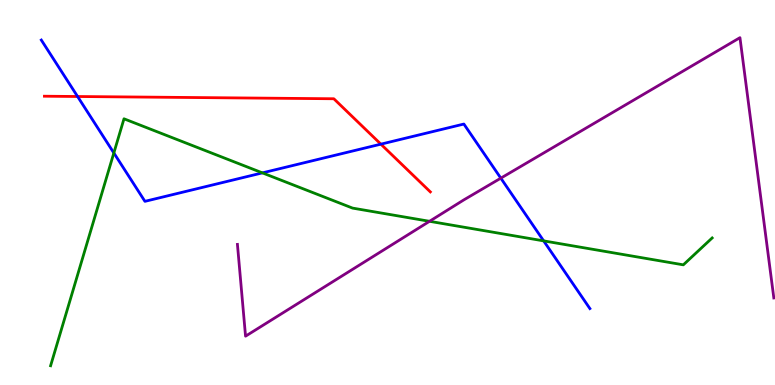[{'lines': ['blue', 'red'], 'intersections': [{'x': 1.0, 'y': 7.49}, {'x': 4.91, 'y': 6.26}]}, {'lines': ['green', 'red'], 'intersections': []}, {'lines': ['purple', 'red'], 'intersections': []}, {'lines': ['blue', 'green'], 'intersections': [{'x': 1.47, 'y': 6.03}, {'x': 3.39, 'y': 5.51}, {'x': 7.01, 'y': 3.74}]}, {'lines': ['blue', 'purple'], 'intersections': [{'x': 6.46, 'y': 5.37}]}, {'lines': ['green', 'purple'], 'intersections': [{'x': 5.54, 'y': 4.25}]}]